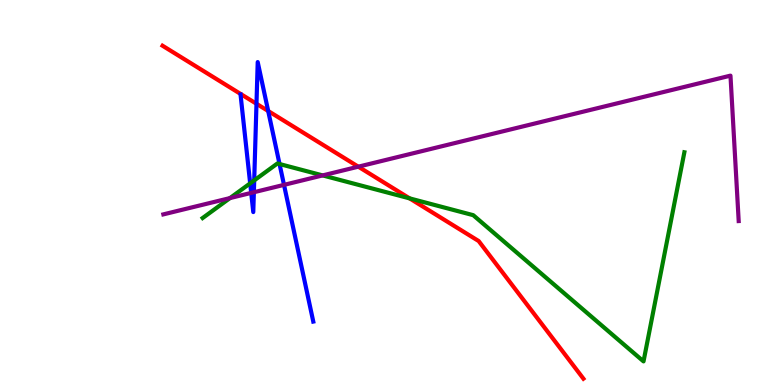[{'lines': ['blue', 'red'], 'intersections': [{'x': 3.31, 'y': 7.3}, {'x': 3.46, 'y': 7.12}]}, {'lines': ['green', 'red'], 'intersections': [{'x': 5.29, 'y': 4.85}]}, {'lines': ['purple', 'red'], 'intersections': [{'x': 4.62, 'y': 5.67}]}, {'lines': ['blue', 'green'], 'intersections': [{'x': 3.23, 'y': 5.24}, {'x': 3.28, 'y': 5.31}, {'x': 3.61, 'y': 5.74}]}, {'lines': ['blue', 'purple'], 'intersections': [{'x': 3.24, 'y': 4.99}, {'x': 3.28, 'y': 5.01}, {'x': 3.66, 'y': 5.2}]}, {'lines': ['green', 'purple'], 'intersections': [{'x': 2.97, 'y': 4.86}, {'x': 4.16, 'y': 5.44}]}]